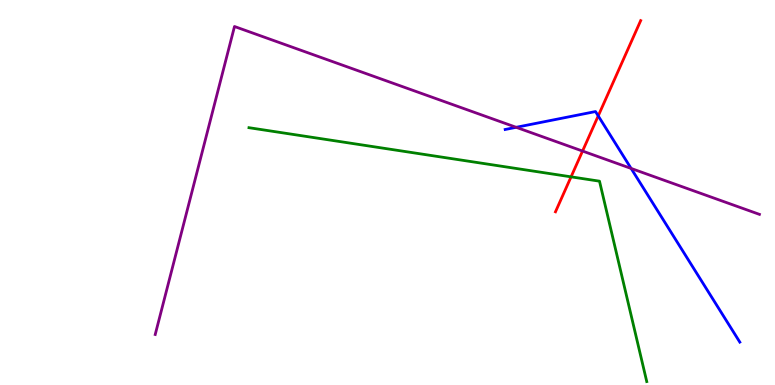[{'lines': ['blue', 'red'], 'intersections': [{'x': 7.72, 'y': 6.99}]}, {'lines': ['green', 'red'], 'intersections': [{'x': 7.37, 'y': 5.41}]}, {'lines': ['purple', 'red'], 'intersections': [{'x': 7.52, 'y': 6.08}]}, {'lines': ['blue', 'green'], 'intersections': []}, {'lines': ['blue', 'purple'], 'intersections': [{'x': 6.66, 'y': 6.69}, {'x': 8.14, 'y': 5.62}]}, {'lines': ['green', 'purple'], 'intersections': []}]